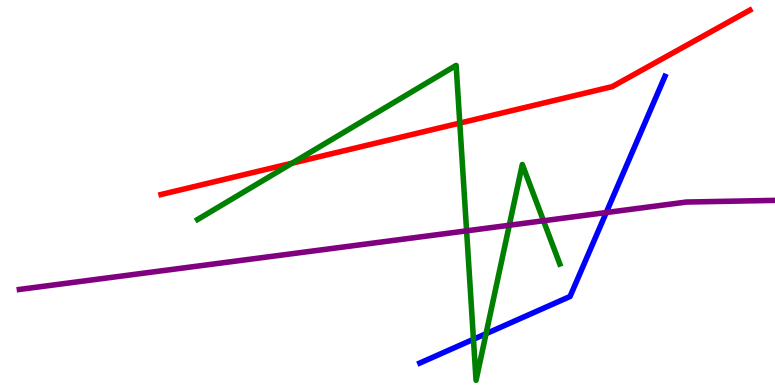[{'lines': ['blue', 'red'], 'intersections': []}, {'lines': ['green', 'red'], 'intersections': [{'x': 3.77, 'y': 5.76}, {'x': 5.93, 'y': 6.8}]}, {'lines': ['purple', 'red'], 'intersections': []}, {'lines': ['blue', 'green'], 'intersections': [{'x': 6.11, 'y': 1.19}, {'x': 6.27, 'y': 1.33}]}, {'lines': ['blue', 'purple'], 'intersections': [{'x': 7.82, 'y': 4.48}]}, {'lines': ['green', 'purple'], 'intersections': [{'x': 6.02, 'y': 4.0}, {'x': 6.57, 'y': 4.15}, {'x': 7.01, 'y': 4.27}]}]